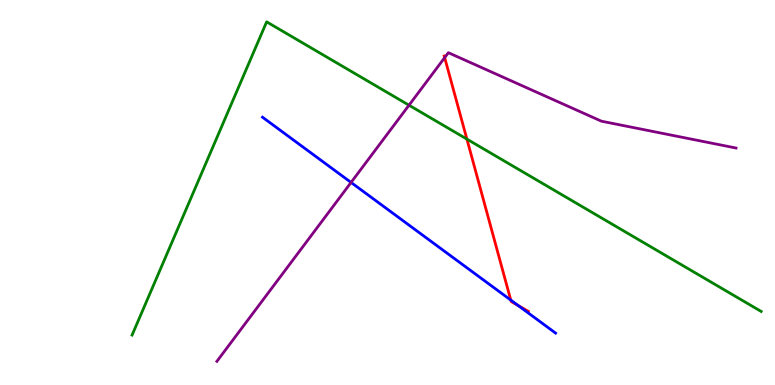[{'lines': ['blue', 'red'], 'intersections': [{'x': 6.59, 'y': 2.21}, {'x': 6.69, 'y': 2.06}]}, {'lines': ['green', 'red'], 'intersections': [{'x': 6.02, 'y': 6.39}]}, {'lines': ['purple', 'red'], 'intersections': [{'x': 5.74, 'y': 8.5}]}, {'lines': ['blue', 'green'], 'intersections': []}, {'lines': ['blue', 'purple'], 'intersections': [{'x': 4.53, 'y': 5.26}]}, {'lines': ['green', 'purple'], 'intersections': [{'x': 5.28, 'y': 7.27}]}]